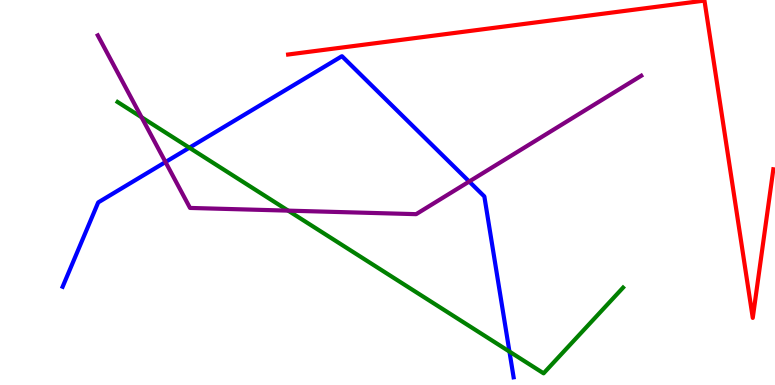[{'lines': ['blue', 'red'], 'intersections': []}, {'lines': ['green', 'red'], 'intersections': []}, {'lines': ['purple', 'red'], 'intersections': []}, {'lines': ['blue', 'green'], 'intersections': [{'x': 2.44, 'y': 6.16}, {'x': 6.57, 'y': 0.868}]}, {'lines': ['blue', 'purple'], 'intersections': [{'x': 2.14, 'y': 5.79}, {'x': 6.05, 'y': 5.28}]}, {'lines': ['green', 'purple'], 'intersections': [{'x': 1.83, 'y': 6.95}, {'x': 3.72, 'y': 4.53}]}]